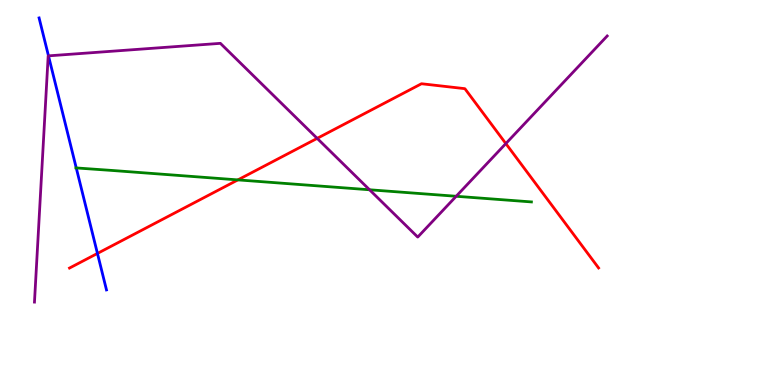[{'lines': ['blue', 'red'], 'intersections': [{'x': 1.26, 'y': 3.42}]}, {'lines': ['green', 'red'], 'intersections': [{'x': 3.07, 'y': 5.33}]}, {'lines': ['purple', 'red'], 'intersections': [{'x': 4.09, 'y': 6.41}, {'x': 6.53, 'y': 6.27}]}, {'lines': ['blue', 'green'], 'intersections': [{'x': 0.984, 'y': 5.64}]}, {'lines': ['blue', 'purple'], 'intersections': [{'x': 0.626, 'y': 8.55}]}, {'lines': ['green', 'purple'], 'intersections': [{'x': 4.77, 'y': 5.07}, {'x': 5.89, 'y': 4.9}]}]